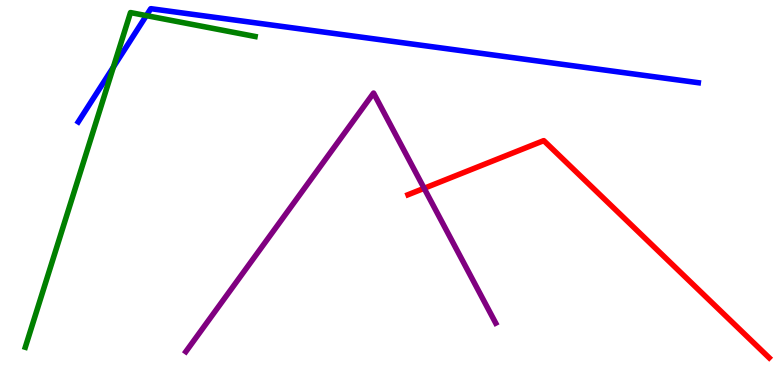[{'lines': ['blue', 'red'], 'intersections': []}, {'lines': ['green', 'red'], 'intersections': []}, {'lines': ['purple', 'red'], 'intersections': [{'x': 5.47, 'y': 5.11}]}, {'lines': ['blue', 'green'], 'intersections': [{'x': 1.46, 'y': 8.26}, {'x': 1.89, 'y': 9.59}]}, {'lines': ['blue', 'purple'], 'intersections': []}, {'lines': ['green', 'purple'], 'intersections': []}]